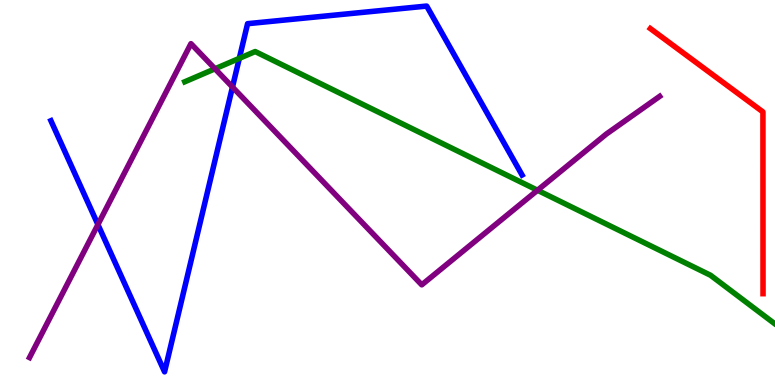[{'lines': ['blue', 'red'], 'intersections': []}, {'lines': ['green', 'red'], 'intersections': []}, {'lines': ['purple', 'red'], 'intersections': []}, {'lines': ['blue', 'green'], 'intersections': [{'x': 3.09, 'y': 8.48}]}, {'lines': ['blue', 'purple'], 'intersections': [{'x': 1.26, 'y': 4.17}, {'x': 3.0, 'y': 7.74}]}, {'lines': ['green', 'purple'], 'intersections': [{'x': 2.77, 'y': 8.21}, {'x': 6.94, 'y': 5.06}]}]